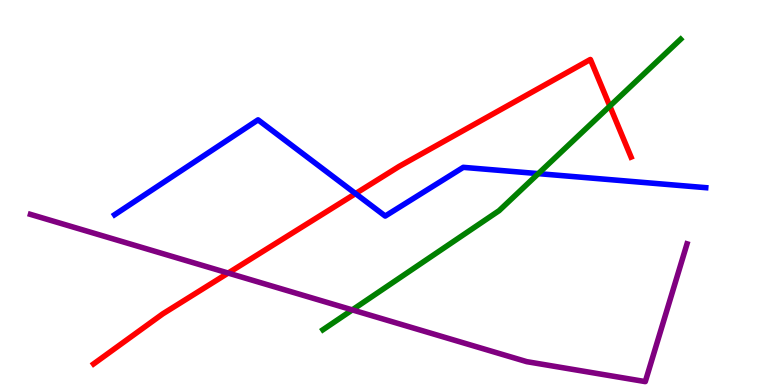[{'lines': ['blue', 'red'], 'intersections': [{'x': 4.59, 'y': 4.97}]}, {'lines': ['green', 'red'], 'intersections': [{'x': 7.87, 'y': 7.24}]}, {'lines': ['purple', 'red'], 'intersections': [{'x': 2.94, 'y': 2.91}]}, {'lines': ['blue', 'green'], 'intersections': [{'x': 6.95, 'y': 5.49}]}, {'lines': ['blue', 'purple'], 'intersections': []}, {'lines': ['green', 'purple'], 'intersections': [{'x': 4.55, 'y': 1.95}]}]